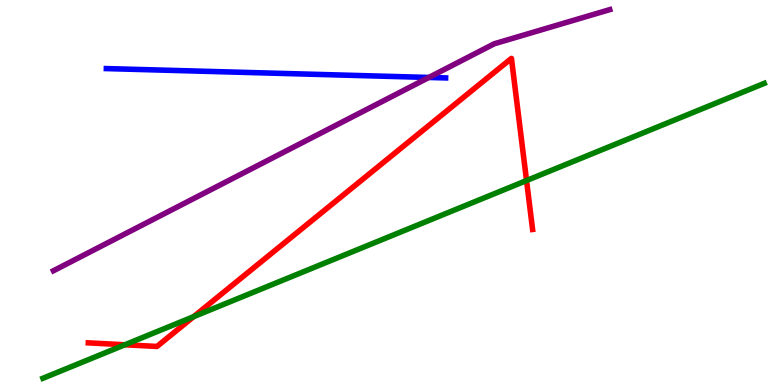[{'lines': ['blue', 'red'], 'intersections': []}, {'lines': ['green', 'red'], 'intersections': [{'x': 1.61, 'y': 1.04}, {'x': 2.5, 'y': 1.78}, {'x': 6.79, 'y': 5.31}]}, {'lines': ['purple', 'red'], 'intersections': []}, {'lines': ['blue', 'green'], 'intersections': []}, {'lines': ['blue', 'purple'], 'intersections': [{'x': 5.53, 'y': 7.99}]}, {'lines': ['green', 'purple'], 'intersections': []}]